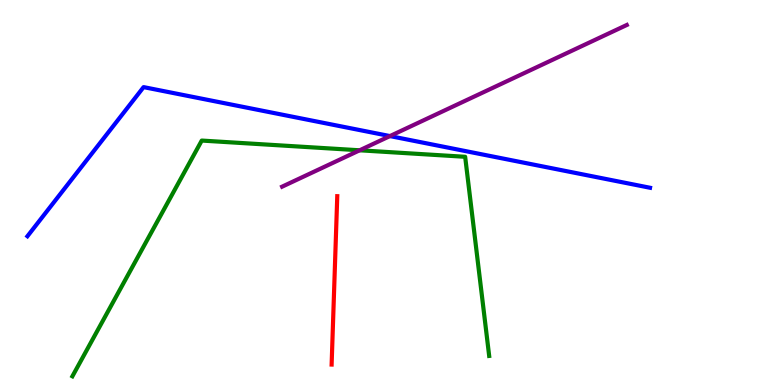[{'lines': ['blue', 'red'], 'intersections': []}, {'lines': ['green', 'red'], 'intersections': []}, {'lines': ['purple', 'red'], 'intersections': []}, {'lines': ['blue', 'green'], 'intersections': []}, {'lines': ['blue', 'purple'], 'intersections': [{'x': 5.03, 'y': 6.47}]}, {'lines': ['green', 'purple'], 'intersections': [{'x': 4.64, 'y': 6.1}]}]